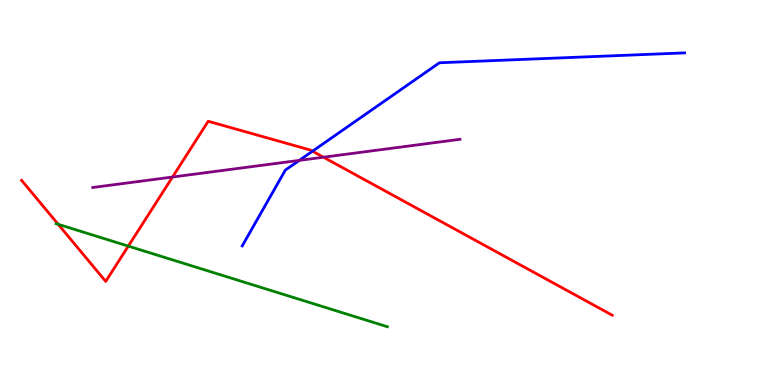[{'lines': ['blue', 'red'], 'intersections': [{'x': 4.03, 'y': 6.07}]}, {'lines': ['green', 'red'], 'intersections': [{'x': 0.751, 'y': 4.17}, {'x': 1.66, 'y': 3.61}]}, {'lines': ['purple', 'red'], 'intersections': [{'x': 2.23, 'y': 5.4}, {'x': 4.17, 'y': 5.92}]}, {'lines': ['blue', 'green'], 'intersections': []}, {'lines': ['blue', 'purple'], 'intersections': [{'x': 3.86, 'y': 5.83}]}, {'lines': ['green', 'purple'], 'intersections': []}]